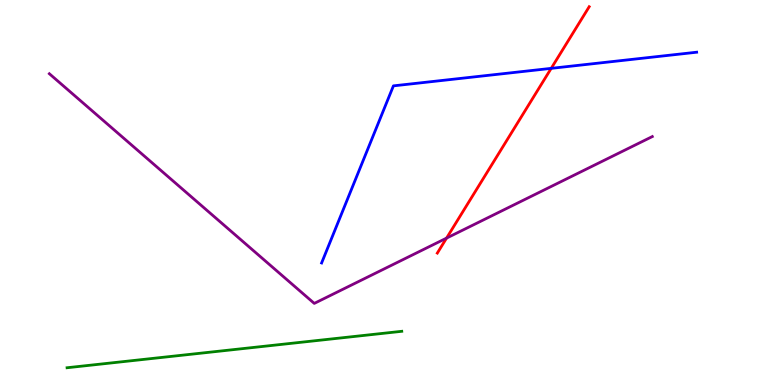[{'lines': ['blue', 'red'], 'intersections': [{'x': 7.11, 'y': 8.22}]}, {'lines': ['green', 'red'], 'intersections': []}, {'lines': ['purple', 'red'], 'intersections': [{'x': 5.76, 'y': 3.82}]}, {'lines': ['blue', 'green'], 'intersections': []}, {'lines': ['blue', 'purple'], 'intersections': []}, {'lines': ['green', 'purple'], 'intersections': []}]